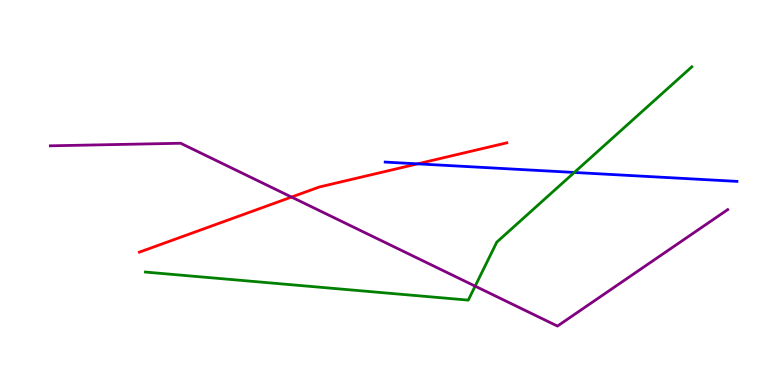[{'lines': ['blue', 'red'], 'intersections': [{'x': 5.39, 'y': 5.74}]}, {'lines': ['green', 'red'], 'intersections': []}, {'lines': ['purple', 'red'], 'intersections': [{'x': 3.76, 'y': 4.88}]}, {'lines': ['blue', 'green'], 'intersections': [{'x': 7.41, 'y': 5.52}]}, {'lines': ['blue', 'purple'], 'intersections': []}, {'lines': ['green', 'purple'], 'intersections': [{'x': 6.13, 'y': 2.57}]}]